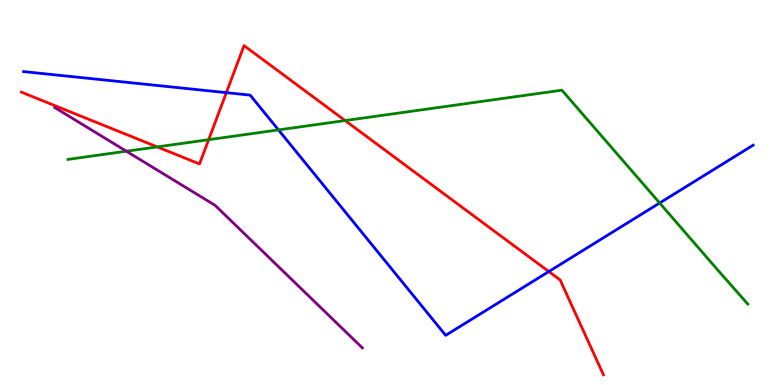[{'lines': ['blue', 'red'], 'intersections': [{'x': 2.92, 'y': 7.59}, {'x': 7.08, 'y': 2.95}]}, {'lines': ['green', 'red'], 'intersections': [{'x': 2.03, 'y': 6.18}, {'x': 2.69, 'y': 6.37}, {'x': 4.45, 'y': 6.87}]}, {'lines': ['purple', 'red'], 'intersections': []}, {'lines': ['blue', 'green'], 'intersections': [{'x': 3.59, 'y': 6.63}, {'x': 8.51, 'y': 4.73}]}, {'lines': ['blue', 'purple'], 'intersections': []}, {'lines': ['green', 'purple'], 'intersections': [{'x': 1.63, 'y': 6.07}]}]